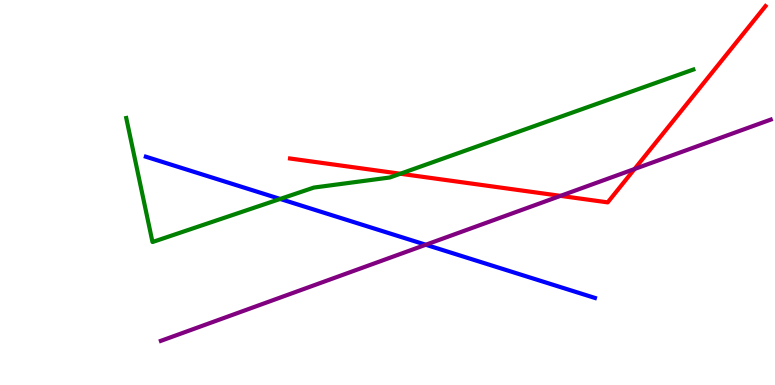[{'lines': ['blue', 'red'], 'intersections': []}, {'lines': ['green', 'red'], 'intersections': [{'x': 5.17, 'y': 5.49}]}, {'lines': ['purple', 'red'], 'intersections': [{'x': 7.23, 'y': 4.91}, {'x': 8.19, 'y': 5.61}]}, {'lines': ['blue', 'green'], 'intersections': [{'x': 3.62, 'y': 4.83}]}, {'lines': ['blue', 'purple'], 'intersections': [{'x': 5.49, 'y': 3.64}]}, {'lines': ['green', 'purple'], 'intersections': []}]